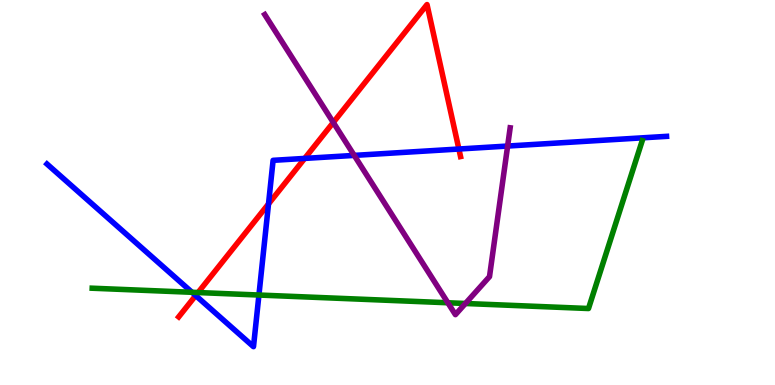[{'lines': ['blue', 'red'], 'intersections': [{'x': 2.52, 'y': 2.32}, {'x': 3.46, 'y': 4.7}, {'x': 3.93, 'y': 5.89}, {'x': 5.92, 'y': 6.13}]}, {'lines': ['green', 'red'], 'intersections': [{'x': 2.56, 'y': 2.4}]}, {'lines': ['purple', 'red'], 'intersections': [{'x': 4.3, 'y': 6.82}]}, {'lines': ['blue', 'green'], 'intersections': [{'x': 2.48, 'y': 2.41}, {'x': 3.34, 'y': 2.34}]}, {'lines': ['blue', 'purple'], 'intersections': [{'x': 4.57, 'y': 5.96}, {'x': 6.55, 'y': 6.21}]}, {'lines': ['green', 'purple'], 'intersections': [{'x': 5.78, 'y': 2.14}, {'x': 6.01, 'y': 2.12}]}]